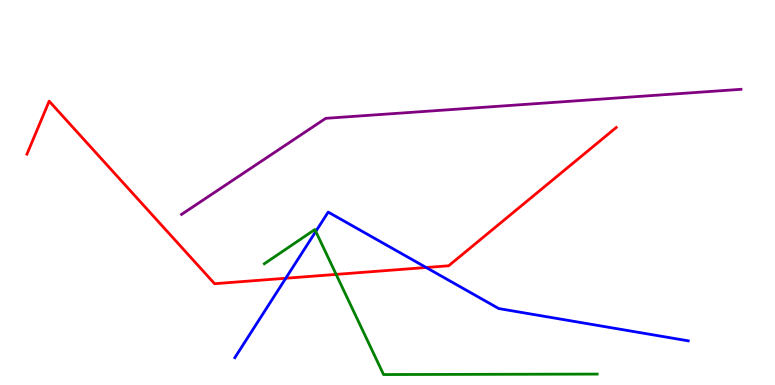[{'lines': ['blue', 'red'], 'intersections': [{'x': 3.69, 'y': 2.77}, {'x': 5.5, 'y': 3.05}]}, {'lines': ['green', 'red'], 'intersections': [{'x': 4.34, 'y': 2.87}]}, {'lines': ['purple', 'red'], 'intersections': []}, {'lines': ['blue', 'green'], 'intersections': [{'x': 4.07, 'y': 3.99}]}, {'lines': ['blue', 'purple'], 'intersections': []}, {'lines': ['green', 'purple'], 'intersections': []}]